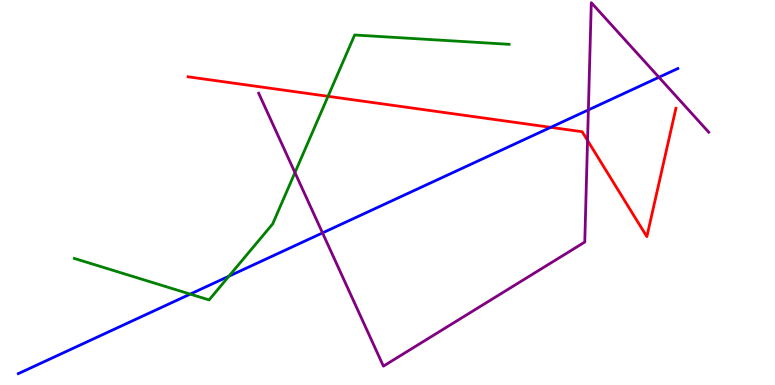[{'lines': ['blue', 'red'], 'intersections': [{'x': 7.11, 'y': 6.69}]}, {'lines': ['green', 'red'], 'intersections': [{'x': 4.23, 'y': 7.5}]}, {'lines': ['purple', 'red'], 'intersections': [{'x': 7.58, 'y': 6.35}]}, {'lines': ['blue', 'green'], 'intersections': [{'x': 2.45, 'y': 2.36}, {'x': 2.95, 'y': 2.83}]}, {'lines': ['blue', 'purple'], 'intersections': [{'x': 4.16, 'y': 3.95}, {'x': 7.59, 'y': 7.14}, {'x': 8.5, 'y': 7.99}]}, {'lines': ['green', 'purple'], 'intersections': [{'x': 3.81, 'y': 5.52}]}]